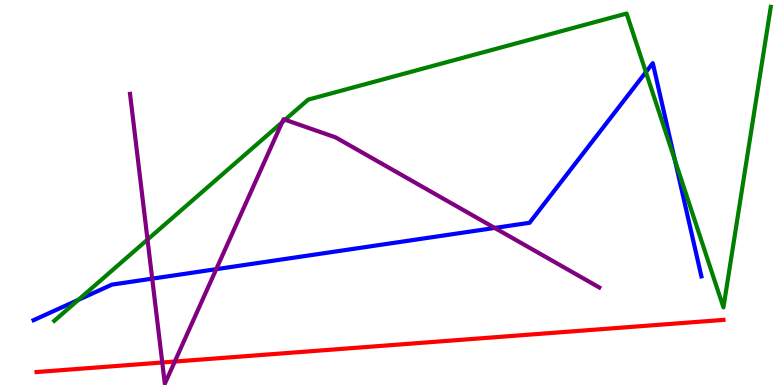[{'lines': ['blue', 'red'], 'intersections': []}, {'lines': ['green', 'red'], 'intersections': []}, {'lines': ['purple', 'red'], 'intersections': [{'x': 2.09, 'y': 0.584}, {'x': 2.26, 'y': 0.609}]}, {'lines': ['blue', 'green'], 'intersections': [{'x': 1.01, 'y': 2.21}, {'x': 8.33, 'y': 8.13}, {'x': 8.71, 'y': 5.84}]}, {'lines': ['blue', 'purple'], 'intersections': [{'x': 1.96, 'y': 2.76}, {'x': 2.79, 'y': 3.01}, {'x': 6.38, 'y': 4.08}]}, {'lines': ['green', 'purple'], 'intersections': [{'x': 1.9, 'y': 3.78}, {'x': 3.64, 'y': 6.82}, {'x': 3.68, 'y': 6.89}]}]